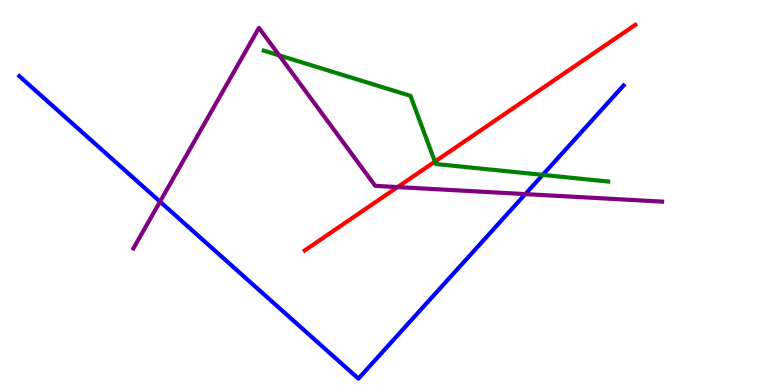[{'lines': ['blue', 'red'], 'intersections': []}, {'lines': ['green', 'red'], 'intersections': [{'x': 5.61, 'y': 5.8}]}, {'lines': ['purple', 'red'], 'intersections': [{'x': 5.13, 'y': 5.14}]}, {'lines': ['blue', 'green'], 'intersections': [{'x': 7.0, 'y': 5.46}]}, {'lines': ['blue', 'purple'], 'intersections': [{'x': 2.06, 'y': 4.76}, {'x': 6.78, 'y': 4.96}]}, {'lines': ['green', 'purple'], 'intersections': [{'x': 3.6, 'y': 8.56}]}]